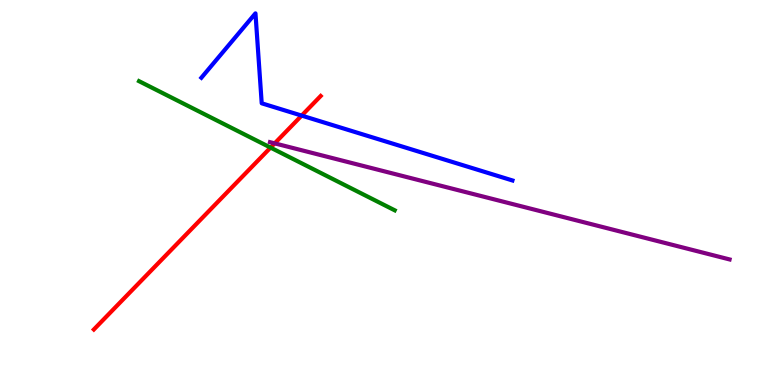[{'lines': ['blue', 'red'], 'intersections': [{'x': 3.89, 'y': 7.0}]}, {'lines': ['green', 'red'], 'intersections': [{'x': 3.49, 'y': 6.17}]}, {'lines': ['purple', 'red'], 'intersections': [{'x': 3.54, 'y': 6.28}]}, {'lines': ['blue', 'green'], 'intersections': []}, {'lines': ['blue', 'purple'], 'intersections': []}, {'lines': ['green', 'purple'], 'intersections': []}]